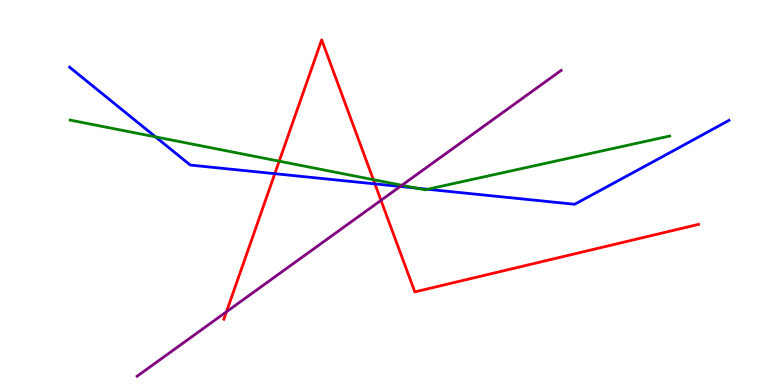[{'lines': ['blue', 'red'], 'intersections': [{'x': 3.55, 'y': 5.49}, {'x': 4.84, 'y': 5.22}]}, {'lines': ['green', 'red'], 'intersections': [{'x': 3.6, 'y': 5.81}, {'x': 4.82, 'y': 5.33}]}, {'lines': ['purple', 'red'], 'intersections': [{'x': 2.92, 'y': 1.9}, {'x': 4.92, 'y': 4.8}]}, {'lines': ['blue', 'green'], 'intersections': [{'x': 2.01, 'y': 6.44}, {'x': 5.37, 'y': 5.11}, {'x': 5.52, 'y': 5.08}]}, {'lines': ['blue', 'purple'], 'intersections': [{'x': 5.16, 'y': 5.16}]}, {'lines': ['green', 'purple'], 'intersections': [{'x': 5.19, 'y': 5.19}]}]